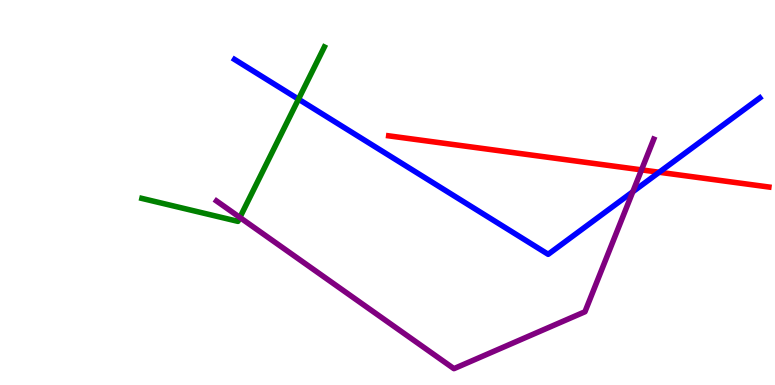[{'lines': ['blue', 'red'], 'intersections': [{'x': 8.51, 'y': 5.53}]}, {'lines': ['green', 'red'], 'intersections': []}, {'lines': ['purple', 'red'], 'intersections': [{'x': 8.28, 'y': 5.59}]}, {'lines': ['blue', 'green'], 'intersections': [{'x': 3.85, 'y': 7.42}]}, {'lines': ['blue', 'purple'], 'intersections': [{'x': 8.17, 'y': 5.02}]}, {'lines': ['green', 'purple'], 'intersections': [{'x': 3.1, 'y': 4.35}]}]